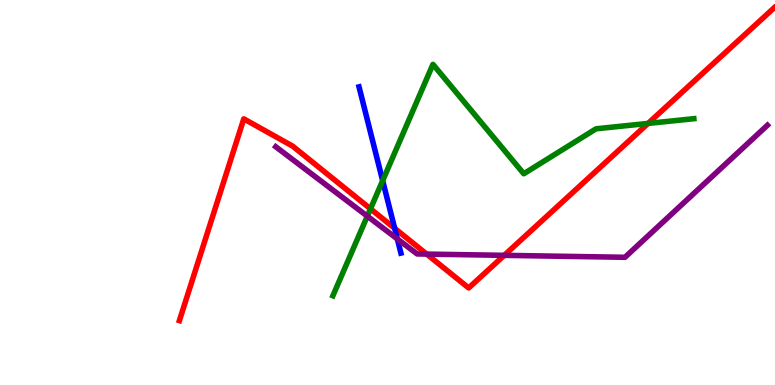[{'lines': ['blue', 'red'], 'intersections': [{'x': 5.09, 'y': 4.07}]}, {'lines': ['green', 'red'], 'intersections': [{'x': 4.78, 'y': 4.58}, {'x': 8.36, 'y': 6.79}]}, {'lines': ['purple', 'red'], 'intersections': [{'x': 5.51, 'y': 3.4}, {'x': 6.51, 'y': 3.37}]}, {'lines': ['blue', 'green'], 'intersections': [{'x': 4.94, 'y': 5.31}]}, {'lines': ['blue', 'purple'], 'intersections': [{'x': 5.13, 'y': 3.79}]}, {'lines': ['green', 'purple'], 'intersections': [{'x': 4.74, 'y': 4.39}]}]